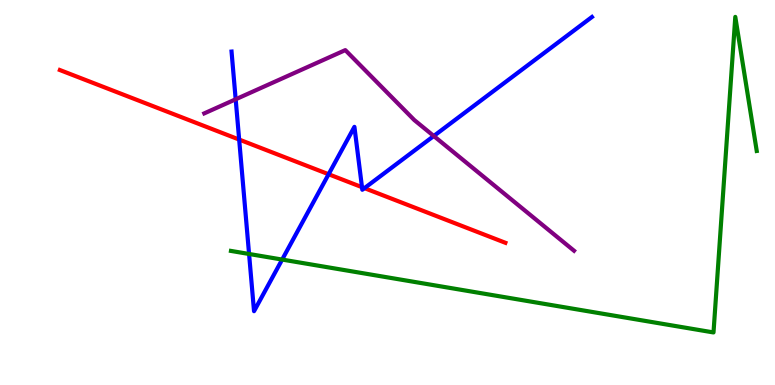[{'lines': ['blue', 'red'], 'intersections': [{'x': 3.09, 'y': 6.38}, {'x': 4.24, 'y': 5.47}, {'x': 4.67, 'y': 5.14}, {'x': 4.7, 'y': 5.11}]}, {'lines': ['green', 'red'], 'intersections': []}, {'lines': ['purple', 'red'], 'intersections': []}, {'lines': ['blue', 'green'], 'intersections': [{'x': 3.21, 'y': 3.4}, {'x': 3.64, 'y': 3.26}]}, {'lines': ['blue', 'purple'], 'intersections': [{'x': 3.04, 'y': 7.42}, {'x': 5.6, 'y': 6.47}]}, {'lines': ['green', 'purple'], 'intersections': []}]